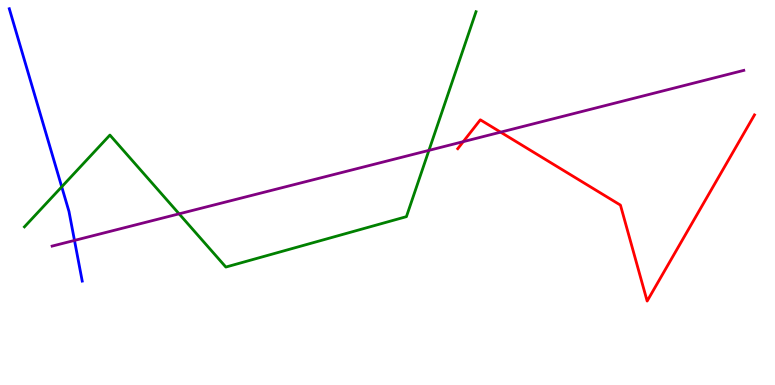[{'lines': ['blue', 'red'], 'intersections': []}, {'lines': ['green', 'red'], 'intersections': []}, {'lines': ['purple', 'red'], 'intersections': [{'x': 5.98, 'y': 6.32}, {'x': 6.46, 'y': 6.57}]}, {'lines': ['blue', 'green'], 'intersections': [{'x': 0.796, 'y': 5.15}]}, {'lines': ['blue', 'purple'], 'intersections': [{'x': 0.961, 'y': 3.76}]}, {'lines': ['green', 'purple'], 'intersections': [{'x': 2.31, 'y': 4.45}, {'x': 5.53, 'y': 6.09}]}]